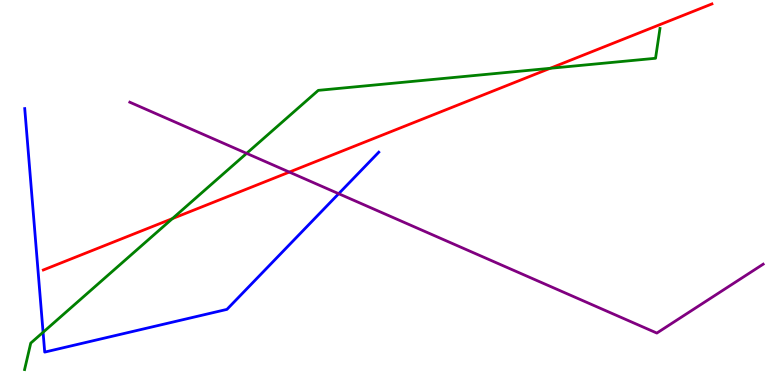[{'lines': ['blue', 'red'], 'intersections': []}, {'lines': ['green', 'red'], 'intersections': [{'x': 2.22, 'y': 4.32}, {'x': 7.1, 'y': 8.23}]}, {'lines': ['purple', 'red'], 'intersections': [{'x': 3.73, 'y': 5.53}]}, {'lines': ['blue', 'green'], 'intersections': [{'x': 0.556, 'y': 1.37}]}, {'lines': ['blue', 'purple'], 'intersections': [{'x': 4.37, 'y': 4.97}]}, {'lines': ['green', 'purple'], 'intersections': [{'x': 3.18, 'y': 6.02}]}]